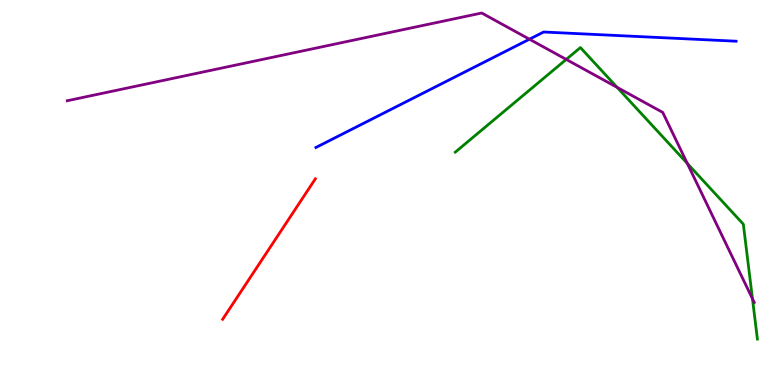[{'lines': ['blue', 'red'], 'intersections': []}, {'lines': ['green', 'red'], 'intersections': []}, {'lines': ['purple', 'red'], 'intersections': []}, {'lines': ['blue', 'green'], 'intersections': []}, {'lines': ['blue', 'purple'], 'intersections': [{'x': 6.83, 'y': 8.98}]}, {'lines': ['green', 'purple'], 'intersections': [{'x': 7.31, 'y': 8.46}, {'x': 7.96, 'y': 7.73}, {'x': 8.87, 'y': 5.75}, {'x': 9.71, 'y': 2.24}]}]